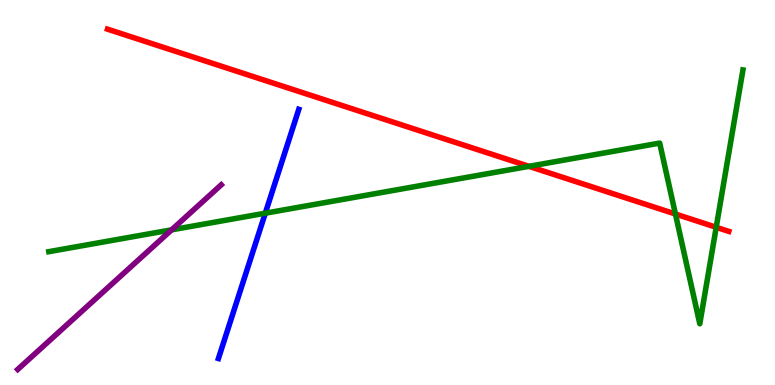[{'lines': ['blue', 'red'], 'intersections': []}, {'lines': ['green', 'red'], 'intersections': [{'x': 6.82, 'y': 5.68}, {'x': 8.72, 'y': 4.44}, {'x': 9.24, 'y': 4.1}]}, {'lines': ['purple', 'red'], 'intersections': []}, {'lines': ['blue', 'green'], 'intersections': [{'x': 3.42, 'y': 4.46}]}, {'lines': ['blue', 'purple'], 'intersections': []}, {'lines': ['green', 'purple'], 'intersections': [{'x': 2.21, 'y': 4.03}]}]